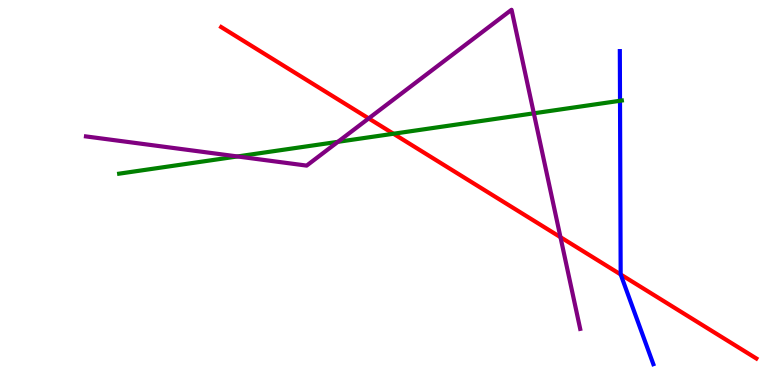[{'lines': ['blue', 'red'], 'intersections': [{'x': 8.01, 'y': 2.87}]}, {'lines': ['green', 'red'], 'intersections': [{'x': 5.08, 'y': 6.53}]}, {'lines': ['purple', 'red'], 'intersections': [{'x': 4.76, 'y': 6.92}, {'x': 7.23, 'y': 3.84}]}, {'lines': ['blue', 'green'], 'intersections': [{'x': 8.0, 'y': 7.38}]}, {'lines': ['blue', 'purple'], 'intersections': []}, {'lines': ['green', 'purple'], 'intersections': [{'x': 3.06, 'y': 5.94}, {'x': 4.36, 'y': 6.32}, {'x': 6.89, 'y': 7.06}]}]